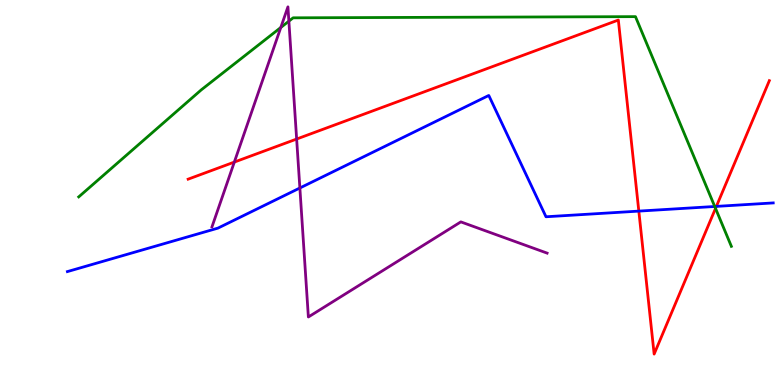[{'lines': ['blue', 'red'], 'intersections': [{'x': 8.24, 'y': 4.52}, {'x': 9.24, 'y': 4.64}]}, {'lines': ['green', 'red'], 'intersections': [{'x': 9.23, 'y': 4.59}]}, {'lines': ['purple', 'red'], 'intersections': [{'x': 3.02, 'y': 5.79}, {'x': 3.83, 'y': 6.39}]}, {'lines': ['blue', 'green'], 'intersections': [{'x': 9.22, 'y': 4.64}]}, {'lines': ['blue', 'purple'], 'intersections': [{'x': 3.87, 'y': 5.12}]}, {'lines': ['green', 'purple'], 'intersections': [{'x': 3.62, 'y': 9.29}, {'x': 3.73, 'y': 9.45}]}]